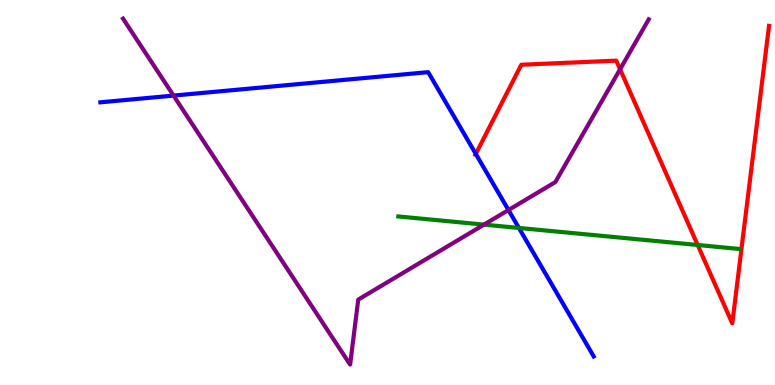[{'lines': ['blue', 'red'], 'intersections': [{'x': 6.14, 'y': 6.0}]}, {'lines': ['green', 'red'], 'intersections': [{'x': 9.0, 'y': 3.64}]}, {'lines': ['purple', 'red'], 'intersections': [{'x': 8.0, 'y': 8.2}]}, {'lines': ['blue', 'green'], 'intersections': [{'x': 6.7, 'y': 4.08}]}, {'lines': ['blue', 'purple'], 'intersections': [{'x': 2.24, 'y': 7.52}, {'x': 6.56, 'y': 4.54}]}, {'lines': ['green', 'purple'], 'intersections': [{'x': 6.25, 'y': 4.17}]}]